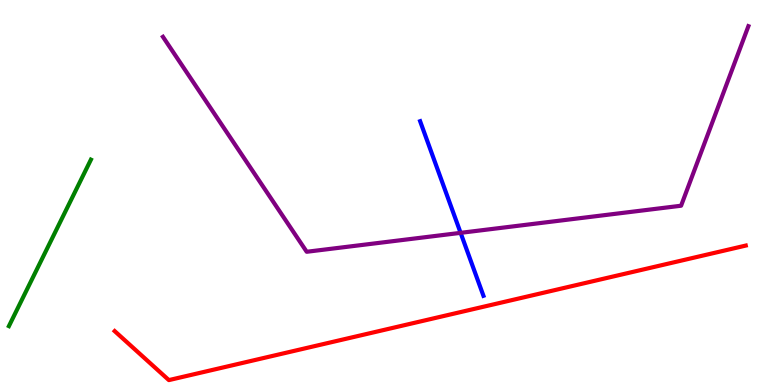[{'lines': ['blue', 'red'], 'intersections': []}, {'lines': ['green', 'red'], 'intersections': []}, {'lines': ['purple', 'red'], 'intersections': []}, {'lines': ['blue', 'green'], 'intersections': []}, {'lines': ['blue', 'purple'], 'intersections': [{'x': 5.94, 'y': 3.95}]}, {'lines': ['green', 'purple'], 'intersections': []}]